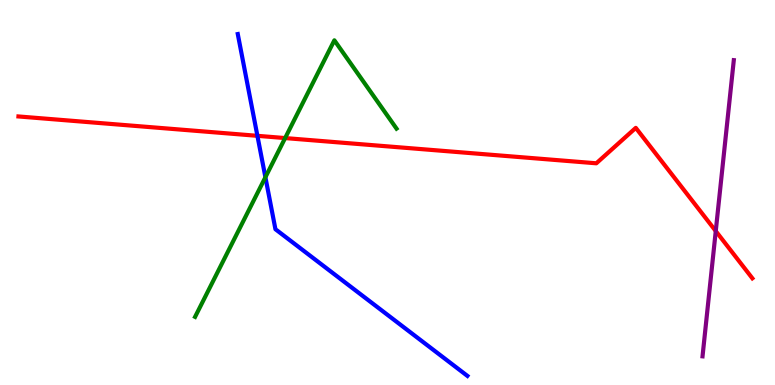[{'lines': ['blue', 'red'], 'intersections': [{'x': 3.32, 'y': 6.47}]}, {'lines': ['green', 'red'], 'intersections': [{'x': 3.68, 'y': 6.41}]}, {'lines': ['purple', 'red'], 'intersections': [{'x': 9.24, 'y': 4.0}]}, {'lines': ['blue', 'green'], 'intersections': [{'x': 3.42, 'y': 5.4}]}, {'lines': ['blue', 'purple'], 'intersections': []}, {'lines': ['green', 'purple'], 'intersections': []}]